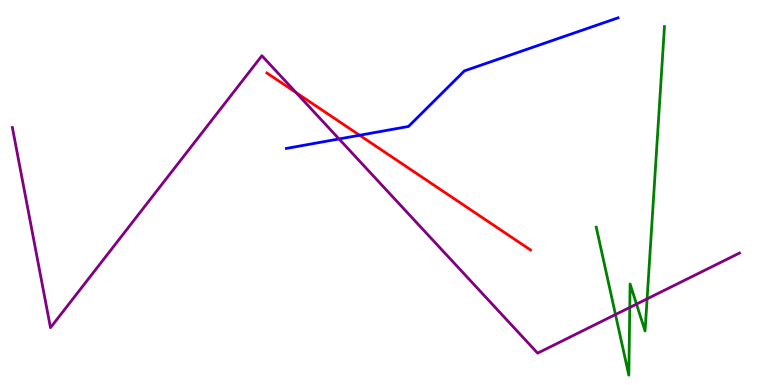[{'lines': ['blue', 'red'], 'intersections': [{'x': 4.64, 'y': 6.49}]}, {'lines': ['green', 'red'], 'intersections': []}, {'lines': ['purple', 'red'], 'intersections': [{'x': 3.82, 'y': 7.6}]}, {'lines': ['blue', 'green'], 'intersections': []}, {'lines': ['blue', 'purple'], 'intersections': [{'x': 4.37, 'y': 6.39}]}, {'lines': ['green', 'purple'], 'intersections': [{'x': 7.94, 'y': 1.83}, {'x': 8.13, 'y': 2.01}, {'x': 8.21, 'y': 2.1}, {'x': 8.35, 'y': 2.24}]}]